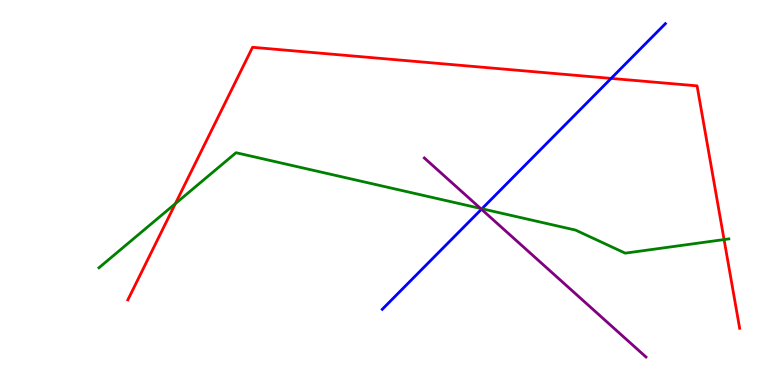[{'lines': ['blue', 'red'], 'intersections': [{'x': 7.89, 'y': 7.96}]}, {'lines': ['green', 'red'], 'intersections': [{'x': 2.26, 'y': 4.71}, {'x': 9.34, 'y': 3.78}]}, {'lines': ['purple', 'red'], 'intersections': []}, {'lines': ['blue', 'green'], 'intersections': [{'x': 6.22, 'y': 4.58}]}, {'lines': ['blue', 'purple'], 'intersections': [{'x': 6.21, 'y': 4.56}]}, {'lines': ['green', 'purple'], 'intersections': [{'x': 6.2, 'y': 4.59}]}]